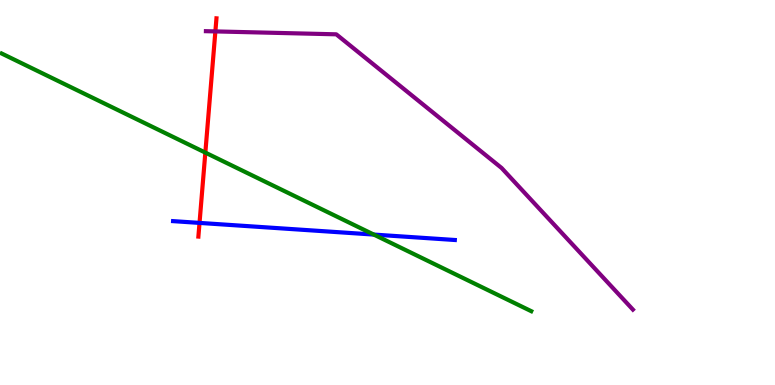[{'lines': ['blue', 'red'], 'intersections': [{'x': 2.57, 'y': 4.21}]}, {'lines': ['green', 'red'], 'intersections': [{'x': 2.65, 'y': 6.04}]}, {'lines': ['purple', 'red'], 'intersections': [{'x': 2.78, 'y': 9.18}]}, {'lines': ['blue', 'green'], 'intersections': [{'x': 4.82, 'y': 3.91}]}, {'lines': ['blue', 'purple'], 'intersections': []}, {'lines': ['green', 'purple'], 'intersections': []}]